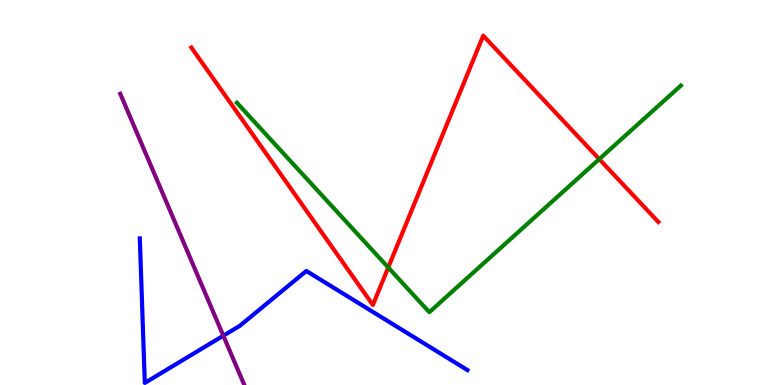[{'lines': ['blue', 'red'], 'intersections': []}, {'lines': ['green', 'red'], 'intersections': [{'x': 5.01, 'y': 3.05}, {'x': 7.73, 'y': 5.87}]}, {'lines': ['purple', 'red'], 'intersections': []}, {'lines': ['blue', 'green'], 'intersections': []}, {'lines': ['blue', 'purple'], 'intersections': [{'x': 2.88, 'y': 1.28}]}, {'lines': ['green', 'purple'], 'intersections': []}]